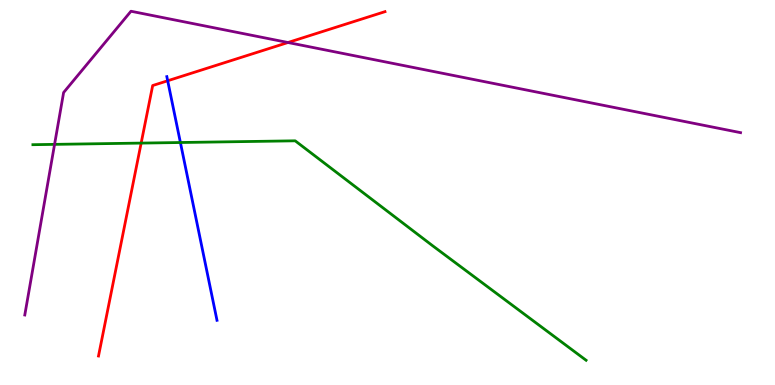[{'lines': ['blue', 'red'], 'intersections': [{'x': 2.16, 'y': 7.9}]}, {'lines': ['green', 'red'], 'intersections': [{'x': 1.82, 'y': 6.28}]}, {'lines': ['purple', 'red'], 'intersections': [{'x': 3.72, 'y': 8.9}]}, {'lines': ['blue', 'green'], 'intersections': [{'x': 2.33, 'y': 6.3}]}, {'lines': ['blue', 'purple'], 'intersections': []}, {'lines': ['green', 'purple'], 'intersections': [{'x': 0.704, 'y': 6.25}]}]